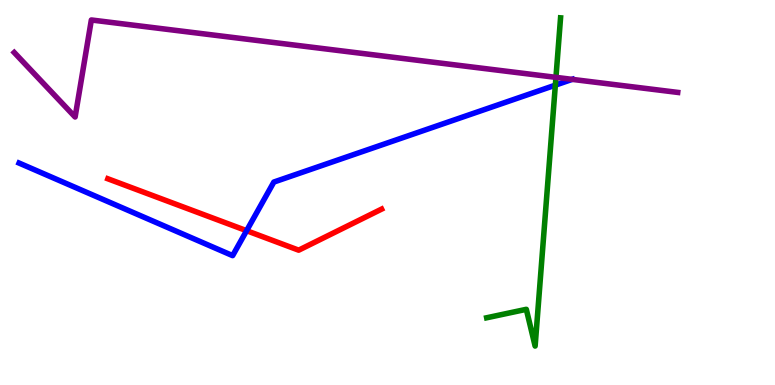[{'lines': ['blue', 'red'], 'intersections': [{'x': 3.18, 'y': 4.01}]}, {'lines': ['green', 'red'], 'intersections': []}, {'lines': ['purple', 'red'], 'intersections': []}, {'lines': ['blue', 'green'], 'intersections': [{'x': 7.17, 'y': 7.79}]}, {'lines': ['blue', 'purple'], 'intersections': [{'x': 7.38, 'y': 7.94}]}, {'lines': ['green', 'purple'], 'intersections': [{'x': 7.17, 'y': 7.99}]}]